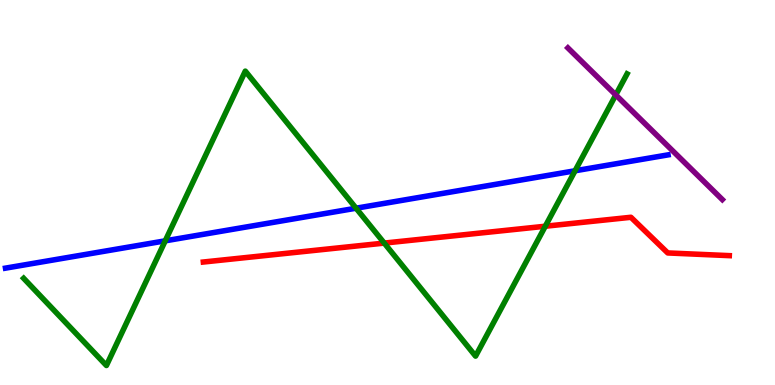[{'lines': ['blue', 'red'], 'intersections': []}, {'lines': ['green', 'red'], 'intersections': [{'x': 4.96, 'y': 3.69}, {'x': 7.04, 'y': 4.12}]}, {'lines': ['purple', 'red'], 'intersections': []}, {'lines': ['blue', 'green'], 'intersections': [{'x': 2.13, 'y': 3.74}, {'x': 4.59, 'y': 4.59}, {'x': 7.42, 'y': 5.56}]}, {'lines': ['blue', 'purple'], 'intersections': []}, {'lines': ['green', 'purple'], 'intersections': [{'x': 7.95, 'y': 7.53}]}]